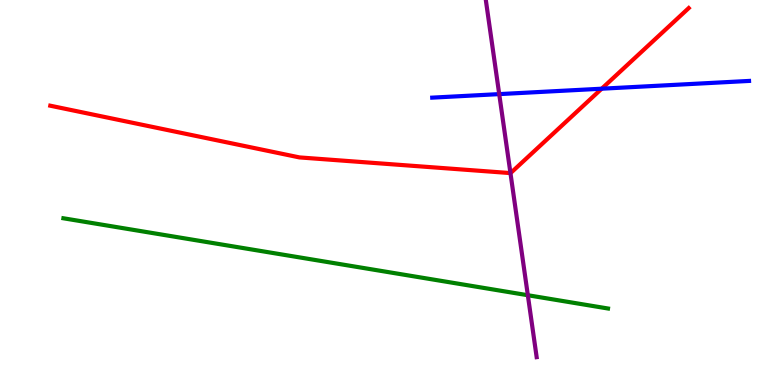[{'lines': ['blue', 'red'], 'intersections': [{'x': 7.76, 'y': 7.7}]}, {'lines': ['green', 'red'], 'intersections': []}, {'lines': ['purple', 'red'], 'intersections': [{'x': 6.59, 'y': 5.5}]}, {'lines': ['blue', 'green'], 'intersections': []}, {'lines': ['blue', 'purple'], 'intersections': [{'x': 6.44, 'y': 7.56}]}, {'lines': ['green', 'purple'], 'intersections': [{'x': 6.81, 'y': 2.33}]}]